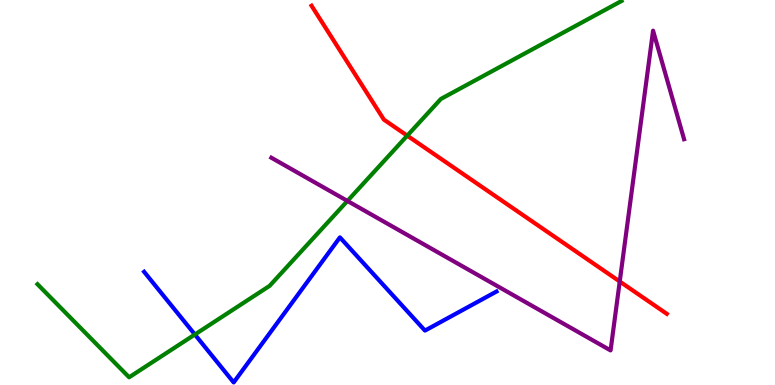[{'lines': ['blue', 'red'], 'intersections': []}, {'lines': ['green', 'red'], 'intersections': [{'x': 5.25, 'y': 6.48}]}, {'lines': ['purple', 'red'], 'intersections': [{'x': 8.0, 'y': 2.69}]}, {'lines': ['blue', 'green'], 'intersections': [{'x': 2.51, 'y': 1.31}]}, {'lines': ['blue', 'purple'], 'intersections': []}, {'lines': ['green', 'purple'], 'intersections': [{'x': 4.48, 'y': 4.78}]}]